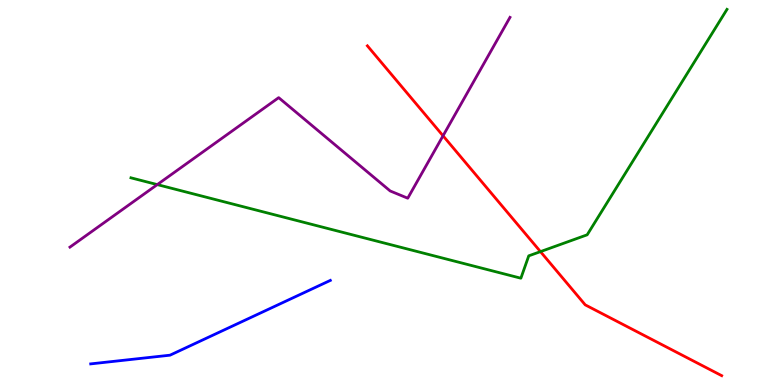[{'lines': ['blue', 'red'], 'intersections': []}, {'lines': ['green', 'red'], 'intersections': [{'x': 6.97, 'y': 3.46}]}, {'lines': ['purple', 'red'], 'intersections': [{'x': 5.72, 'y': 6.47}]}, {'lines': ['blue', 'green'], 'intersections': []}, {'lines': ['blue', 'purple'], 'intersections': []}, {'lines': ['green', 'purple'], 'intersections': [{'x': 2.03, 'y': 5.21}]}]